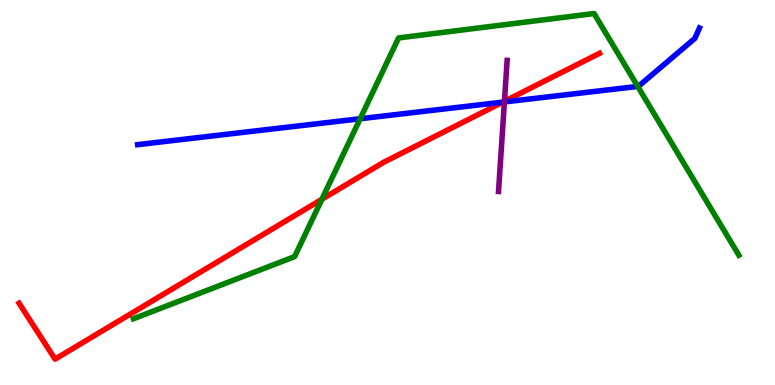[{'lines': ['blue', 'red'], 'intersections': [{'x': 6.49, 'y': 7.35}]}, {'lines': ['green', 'red'], 'intersections': [{'x': 4.15, 'y': 4.82}]}, {'lines': ['purple', 'red'], 'intersections': [{'x': 6.51, 'y': 7.37}]}, {'lines': ['blue', 'green'], 'intersections': [{'x': 4.65, 'y': 6.92}, {'x': 8.23, 'y': 7.76}]}, {'lines': ['blue', 'purple'], 'intersections': [{'x': 6.51, 'y': 7.35}]}, {'lines': ['green', 'purple'], 'intersections': []}]